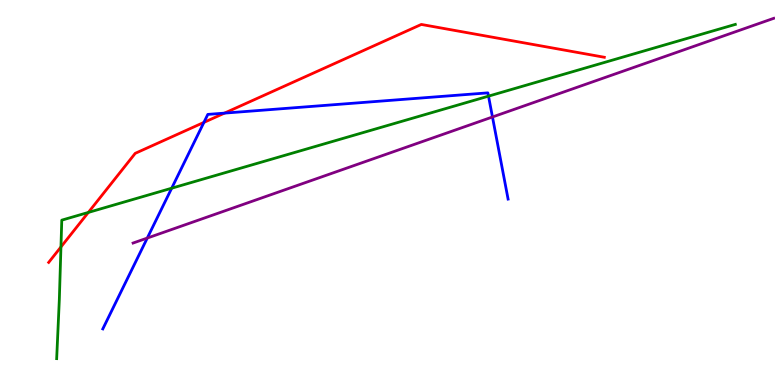[{'lines': ['blue', 'red'], 'intersections': [{'x': 2.63, 'y': 6.82}, {'x': 2.9, 'y': 7.06}]}, {'lines': ['green', 'red'], 'intersections': [{'x': 0.786, 'y': 3.59}, {'x': 1.14, 'y': 4.48}]}, {'lines': ['purple', 'red'], 'intersections': []}, {'lines': ['blue', 'green'], 'intersections': [{'x': 2.22, 'y': 5.11}, {'x': 6.3, 'y': 7.5}]}, {'lines': ['blue', 'purple'], 'intersections': [{'x': 1.9, 'y': 3.82}, {'x': 6.35, 'y': 6.96}]}, {'lines': ['green', 'purple'], 'intersections': []}]